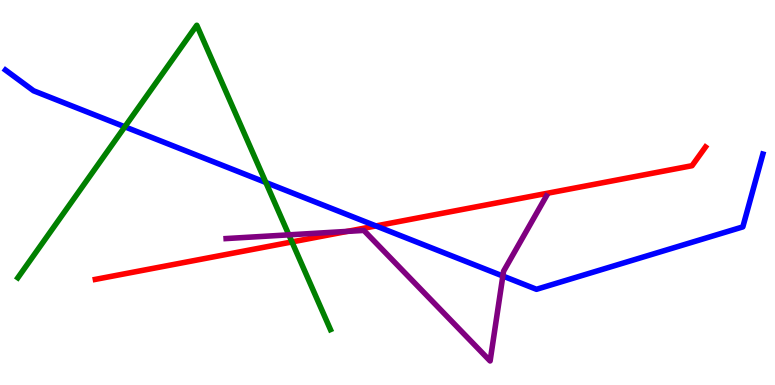[{'lines': ['blue', 'red'], 'intersections': [{'x': 4.85, 'y': 4.13}]}, {'lines': ['green', 'red'], 'intersections': [{'x': 3.77, 'y': 3.72}]}, {'lines': ['purple', 'red'], 'intersections': [{'x': 4.48, 'y': 3.99}]}, {'lines': ['blue', 'green'], 'intersections': [{'x': 1.61, 'y': 6.71}, {'x': 3.43, 'y': 5.26}]}, {'lines': ['blue', 'purple'], 'intersections': [{'x': 6.49, 'y': 2.83}]}, {'lines': ['green', 'purple'], 'intersections': [{'x': 3.73, 'y': 3.9}]}]